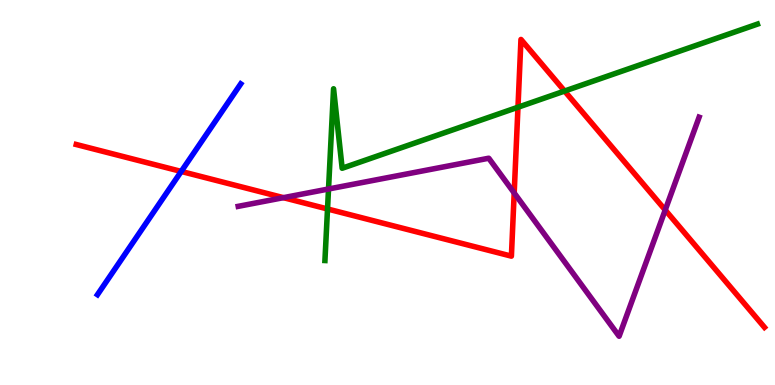[{'lines': ['blue', 'red'], 'intersections': [{'x': 2.34, 'y': 5.55}]}, {'lines': ['green', 'red'], 'intersections': [{'x': 4.23, 'y': 4.57}, {'x': 6.68, 'y': 7.21}, {'x': 7.29, 'y': 7.64}]}, {'lines': ['purple', 'red'], 'intersections': [{'x': 3.66, 'y': 4.87}, {'x': 6.63, 'y': 4.99}, {'x': 8.58, 'y': 4.55}]}, {'lines': ['blue', 'green'], 'intersections': []}, {'lines': ['blue', 'purple'], 'intersections': []}, {'lines': ['green', 'purple'], 'intersections': [{'x': 4.24, 'y': 5.09}]}]